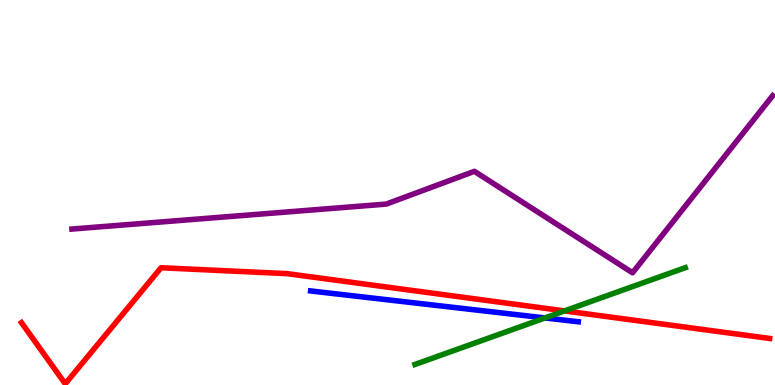[{'lines': ['blue', 'red'], 'intersections': []}, {'lines': ['green', 'red'], 'intersections': [{'x': 7.28, 'y': 1.92}]}, {'lines': ['purple', 'red'], 'intersections': []}, {'lines': ['blue', 'green'], 'intersections': [{'x': 7.03, 'y': 1.74}]}, {'lines': ['blue', 'purple'], 'intersections': []}, {'lines': ['green', 'purple'], 'intersections': []}]